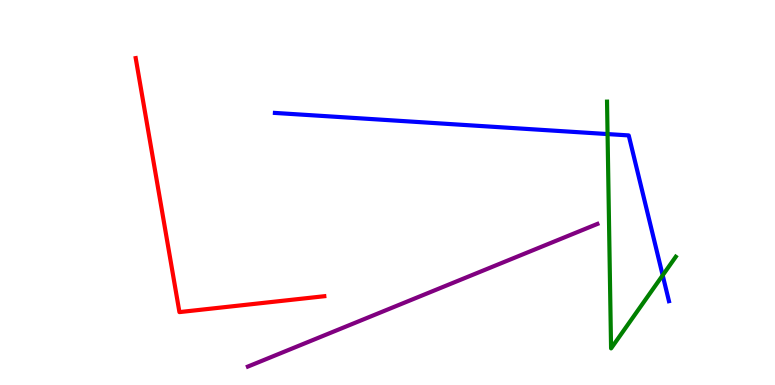[{'lines': ['blue', 'red'], 'intersections': []}, {'lines': ['green', 'red'], 'intersections': []}, {'lines': ['purple', 'red'], 'intersections': []}, {'lines': ['blue', 'green'], 'intersections': [{'x': 7.84, 'y': 6.52}, {'x': 8.55, 'y': 2.85}]}, {'lines': ['blue', 'purple'], 'intersections': []}, {'lines': ['green', 'purple'], 'intersections': []}]